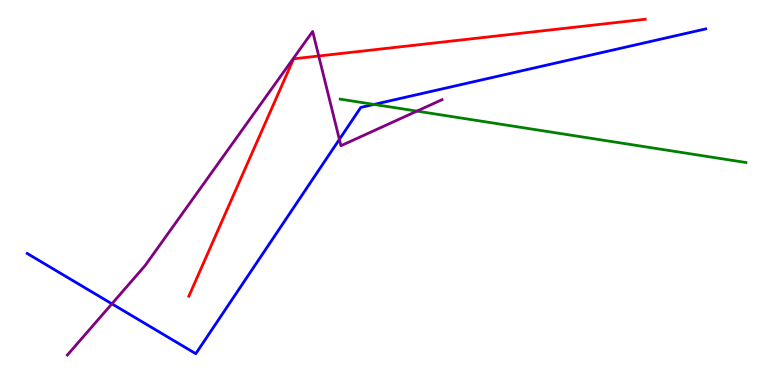[{'lines': ['blue', 'red'], 'intersections': []}, {'lines': ['green', 'red'], 'intersections': []}, {'lines': ['purple', 'red'], 'intersections': [{'x': 4.11, 'y': 8.55}]}, {'lines': ['blue', 'green'], 'intersections': [{'x': 4.83, 'y': 7.29}]}, {'lines': ['blue', 'purple'], 'intersections': [{'x': 1.44, 'y': 2.11}, {'x': 4.38, 'y': 6.38}]}, {'lines': ['green', 'purple'], 'intersections': [{'x': 5.38, 'y': 7.11}]}]